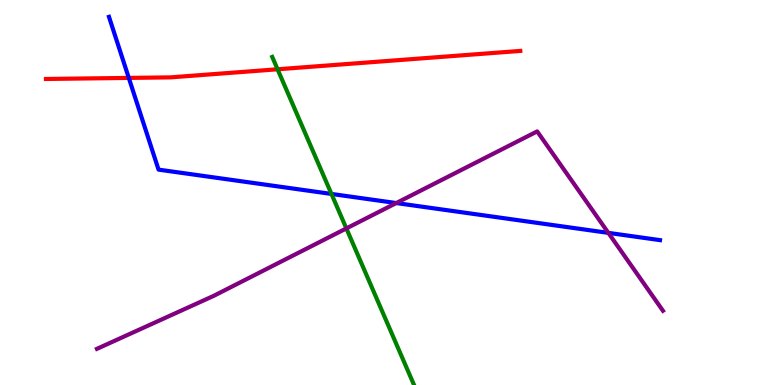[{'lines': ['blue', 'red'], 'intersections': [{'x': 1.66, 'y': 7.98}]}, {'lines': ['green', 'red'], 'intersections': [{'x': 3.58, 'y': 8.2}]}, {'lines': ['purple', 'red'], 'intersections': []}, {'lines': ['blue', 'green'], 'intersections': [{'x': 4.28, 'y': 4.96}]}, {'lines': ['blue', 'purple'], 'intersections': [{'x': 5.11, 'y': 4.73}, {'x': 7.85, 'y': 3.95}]}, {'lines': ['green', 'purple'], 'intersections': [{'x': 4.47, 'y': 4.07}]}]